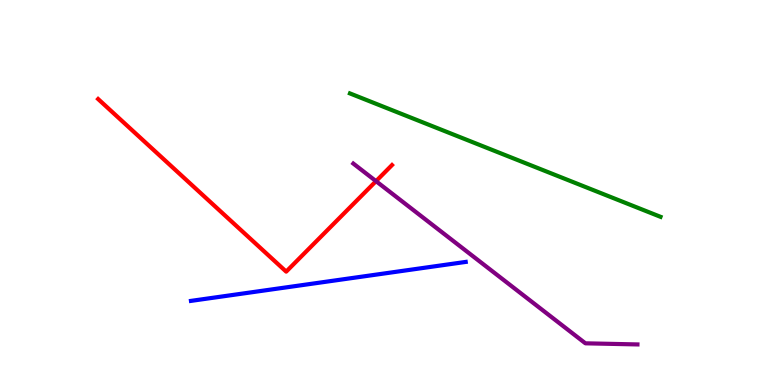[{'lines': ['blue', 'red'], 'intersections': []}, {'lines': ['green', 'red'], 'intersections': []}, {'lines': ['purple', 'red'], 'intersections': [{'x': 4.85, 'y': 5.29}]}, {'lines': ['blue', 'green'], 'intersections': []}, {'lines': ['blue', 'purple'], 'intersections': []}, {'lines': ['green', 'purple'], 'intersections': []}]